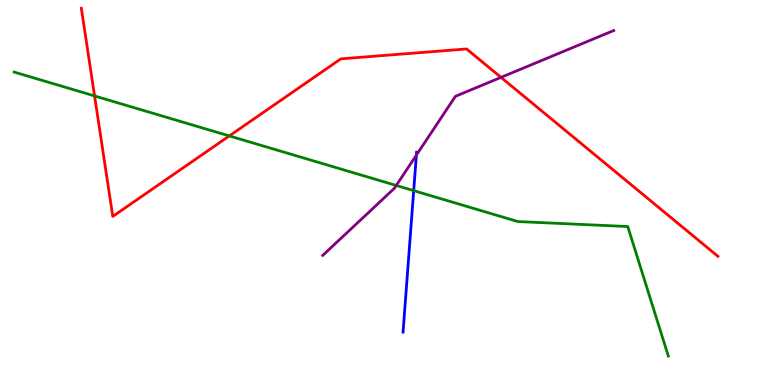[{'lines': ['blue', 'red'], 'intersections': []}, {'lines': ['green', 'red'], 'intersections': [{'x': 1.22, 'y': 7.51}, {'x': 2.96, 'y': 6.47}]}, {'lines': ['purple', 'red'], 'intersections': [{'x': 6.46, 'y': 7.99}]}, {'lines': ['blue', 'green'], 'intersections': [{'x': 5.34, 'y': 5.05}]}, {'lines': ['blue', 'purple'], 'intersections': [{'x': 5.37, 'y': 5.97}]}, {'lines': ['green', 'purple'], 'intersections': [{'x': 5.11, 'y': 5.18}]}]